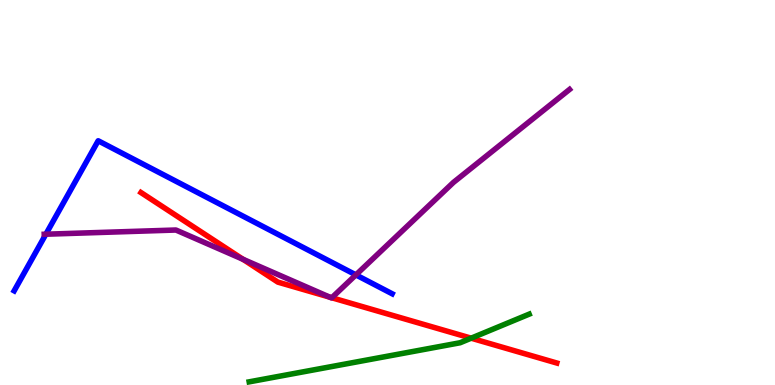[{'lines': ['blue', 'red'], 'intersections': []}, {'lines': ['green', 'red'], 'intersections': [{'x': 6.08, 'y': 1.22}]}, {'lines': ['purple', 'red'], 'intersections': [{'x': 3.14, 'y': 3.27}, {'x': 4.26, 'y': 2.28}, {'x': 4.28, 'y': 2.27}]}, {'lines': ['blue', 'green'], 'intersections': []}, {'lines': ['blue', 'purple'], 'intersections': [{'x': 0.592, 'y': 3.92}, {'x': 4.59, 'y': 2.86}]}, {'lines': ['green', 'purple'], 'intersections': []}]